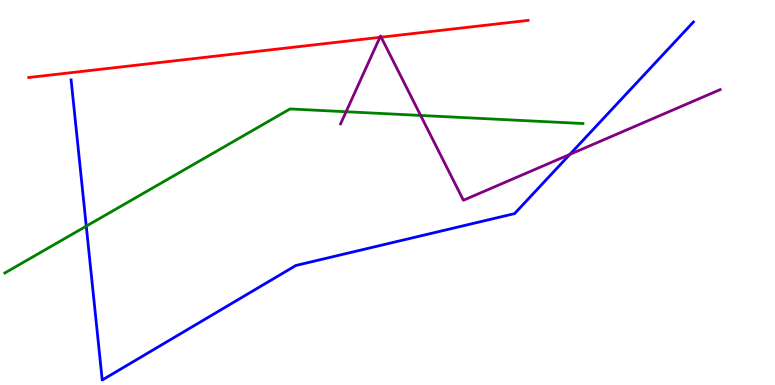[{'lines': ['blue', 'red'], 'intersections': []}, {'lines': ['green', 'red'], 'intersections': []}, {'lines': ['purple', 'red'], 'intersections': [{'x': 4.9, 'y': 9.03}, {'x': 4.92, 'y': 9.03}]}, {'lines': ['blue', 'green'], 'intersections': [{'x': 1.11, 'y': 4.13}]}, {'lines': ['blue', 'purple'], 'intersections': [{'x': 7.35, 'y': 5.99}]}, {'lines': ['green', 'purple'], 'intersections': [{'x': 4.47, 'y': 7.1}, {'x': 5.43, 'y': 7.0}]}]